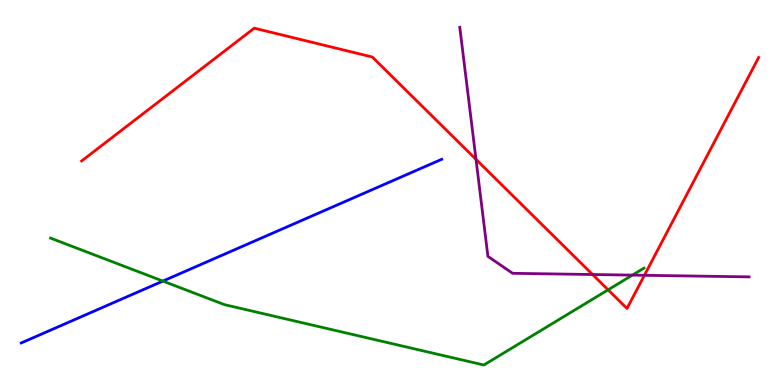[{'lines': ['blue', 'red'], 'intersections': []}, {'lines': ['green', 'red'], 'intersections': [{'x': 7.85, 'y': 2.47}]}, {'lines': ['purple', 'red'], 'intersections': [{'x': 6.14, 'y': 5.86}, {'x': 7.65, 'y': 2.87}, {'x': 8.31, 'y': 2.85}]}, {'lines': ['blue', 'green'], 'intersections': [{'x': 2.1, 'y': 2.7}]}, {'lines': ['blue', 'purple'], 'intersections': []}, {'lines': ['green', 'purple'], 'intersections': [{'x': 8.16, 'y': 2.85}]}]